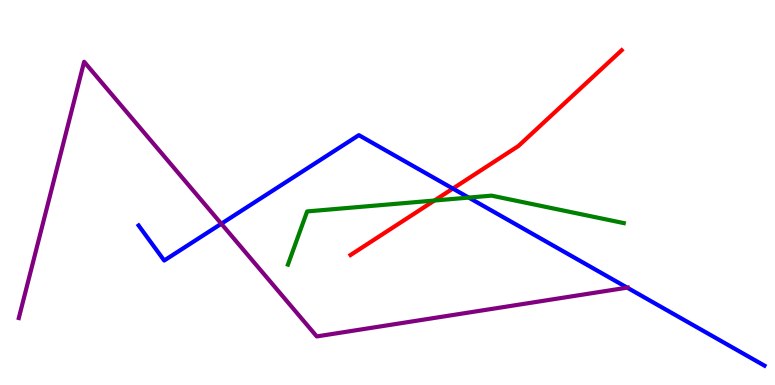[{'lines': ['blue', 'red'], 'intersections': [{'x': 5.84, 'y': 5.1}]}, {'lines': ['green', 'red'], 'intersections': [{'x': 5.61, 'y': 4.79}]}, {'lines': ['purple', 'red'], 'intersections': []}, {'lines': ['blue', 'green'], 'intersections': [{'x': 6.05, 'y': 4.87}]}, {'lines': ['blue', 'purple'], 'intersections': [{'x': 2.86, 'y': 4.19}, {'x': 8.09, 'y': 2.53}]}, {'lines': ['green', 'purple'], 'intersections': []}]